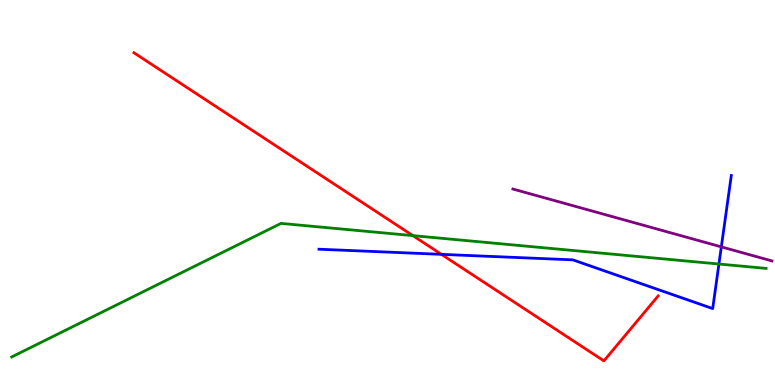[{'lines': ['blue', 'red'], 'intersections': [{'x': 5.7, 'y': 3.39}]}, {'lines': ['green', 'red'], 'intersections': [{'x': 5.33, 'y': 3.88}]}, {'lines': ['purple', 'red'], 'intersections': []}, {'lines': ['blue', 'green'], 'intersections': [{'x': 9.28, 'y': 3.14}]}, {'lines': ['blue', 'purple'], 'intersections': [{'x': 9.31, 'y': 3.59}]}, {'lines': ['green', 'purple'], 'intersections': []}]